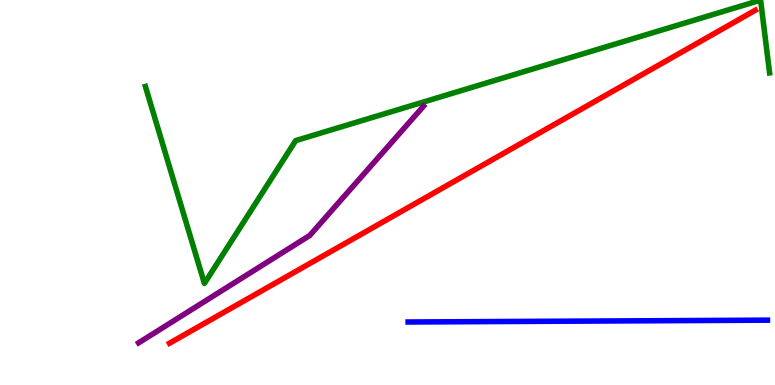[{'lines': ['blue', 'red'], 'intersections': []}, {'lines': ['green', 'red'], 'intersections': []}, {'lines': ['purple', 'red'], 'intersections': []}, {'lines': ['blue', 'green'], 'intersections': []}, {'lines': ['blue', 'purple'], 'intersections': []}, {'lines': ['green', 'purple'], 'intersections': []}]